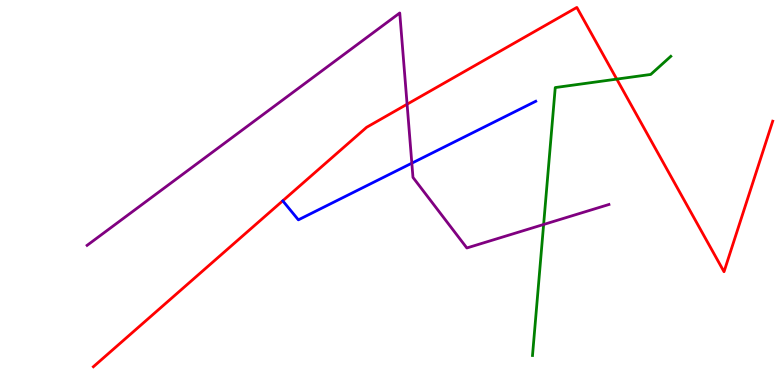[{'lines': ['blue', 'red'], 'intersections': []}, {'lines': ['green', 'red'], 'intersections': [{'x': 7.96, 'y': 7.95}]}, {'lines': ['purple', 'red'], 'intersections': [{'x': 5.25, 'y': 7.29}]}, {'lines': ['blue', 'green'], 'intersections': []}, {'lines': ['blue', 'purple'], 'intersections': [{'x': 5.31, 'y': 5.76}]}, {'lines': ['green', 'purple'], 'intersections': [{'x': 7.01, 'y': 4.17}]}]